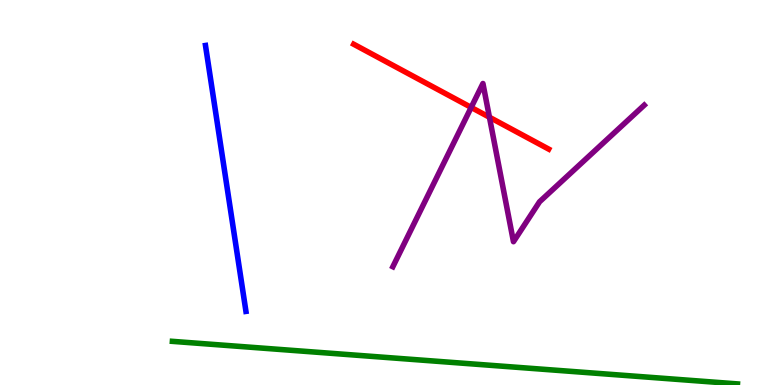[{'lines': ['blue', 'red'], 'intersections': []}, {'lines': ['green', 'red'], 'intersections': []}, {'lines': ['purple', 'red'], 'intersections': [{'x': 6.08, 'y': 7.21}, {'x': 6.32, 'y': 6.95}]}, {'lines': ['blue', 'green'], 'intersections': []}, {'lines': ['blue', 'purple'], 'intersections': []}, {'lines': ['green', 'purple'], 'intersections': []}]